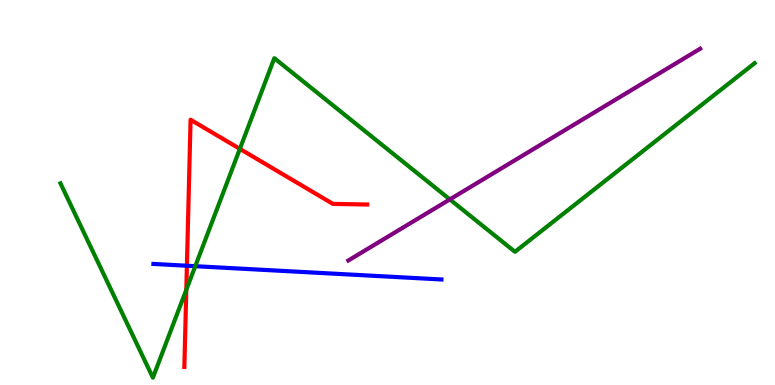[{'lines': ['blue', 'red'], 'intersections': [{'x': 2.41, 'y': 3.1}]}, {'lines': ['green', 'red'], 'intersections': [{'x': 2.4, 'y': 2.47}, {'x': 3.09, 'y': 6.13}]}, {'lines': ['purple', 'red'], 'intersections': []}, {'lines': ['blue', 'green'], 'intersections': [{'x': 2.52, 'y': 3.09}]}, {'lines': ['blue', 'purple'], 'intersections': []}, {'lines': ['green', 'purple'], 'intersections': [{'x': 5.8, 'y': 4.82}]}]